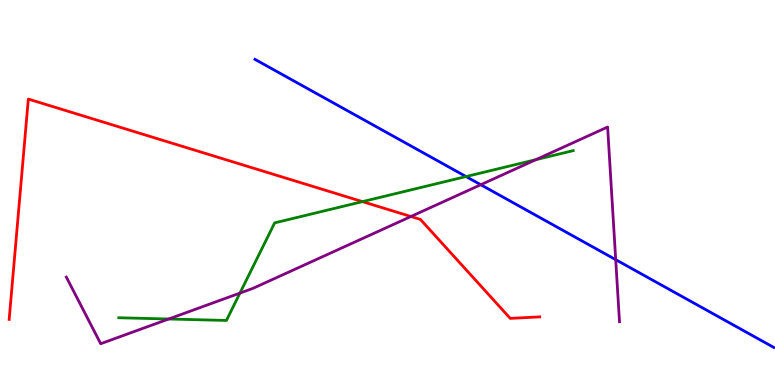[{'lines': ['blue', 'red'], 'intersections': []}, {'lines': ['green', 'red'], 'intersections': [{'x': 4.68, 'y': 4.76}]}, {'lines': ['purple', 'red'], 'intersections': [{'x': 5.3, 'y': 4.38}]}, {'lines': ['blue', 'green'], 'intersections': [{'x': 6.01, 'y': 5.41}]}, {'lines': ['blue', 'purple'], 'intersections': [{'x': 6.2, 'y': 5.2}, {'x': 7.94, 'y': 3.26}]}, {'lines': ['green', 'purple'], 'intersections': [{'x': 2.18, 'y': 1.71}, {'x': 3.1, 'y': 2.39}, {'x': 6.91, 'y': 5.85}]}]